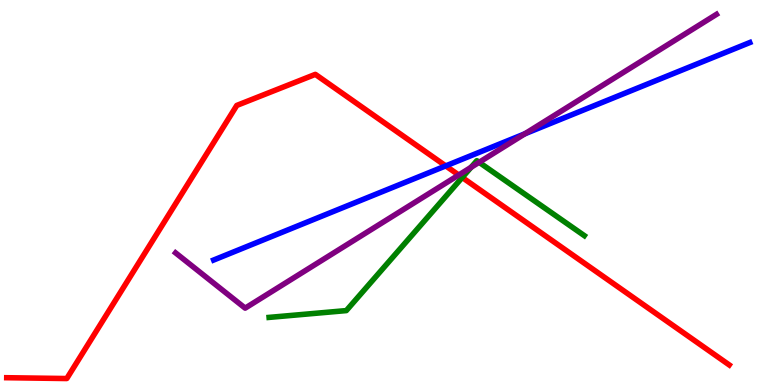[{'lines': ['blue', 'red'], 'intersections': [{'x': 5.75, 'y': 5.69}]}, {'lines': ['green', 'red'], 'intersections': [{'x': 5.96, 'y': 5.39}]}, {'lines': ['purple', 'red'], 'intersections': [{'x': 5.92, 'y': 5.45}]}, {'lines': ['blue', 'green'], 'intersections': []}, {'lines': ['blue', 'purple'], 'intersections': [{'x': 6.77, 'y': 6.52}]}, {'lines': ['green', 'purple'], 'intersections': [{'x': 6.08, 'y': 5.65}, {'x': 6.18, 'y': 5.78}]}]